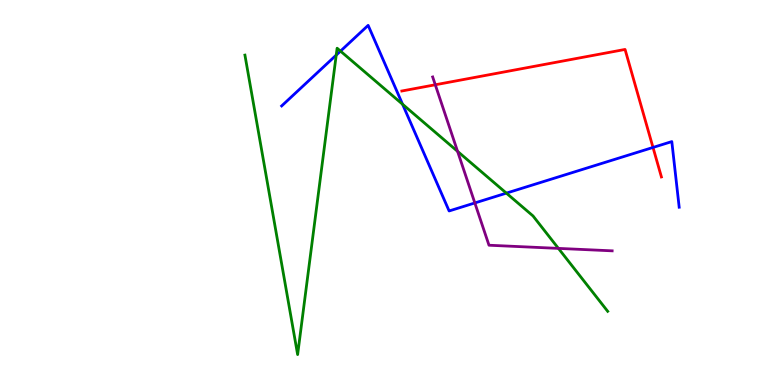[{'lines': ['blue', 'red'], 'intersections': [{'x': 8.43, 'y': 6.17}]}, {'lines': ['green', 'red'], 'intersections': []}, {'lines': ['purple', 'red'], 'intersections': [{'x': 5.62, 'y': 7.8}]}, {'lines': ['blue', 'green'], 'intersections': [{'x': 4.34, 'y': 8.57}, {'x': 4.39, 'y': 8.67}, {'x': 5.19, 'y': 7.29}, {'x': 6.53, 'y': 4.98}]}, {'lines': ['blue', 'purple'], 'intersections': [{'x': 6.13, 'y': 4.73}]}, {'lines': ['green', 'purple'], 'intersections': [{'x': 5.9, 'y': 6.07}, {'x': 7.21, 'y': 3.55}]}]